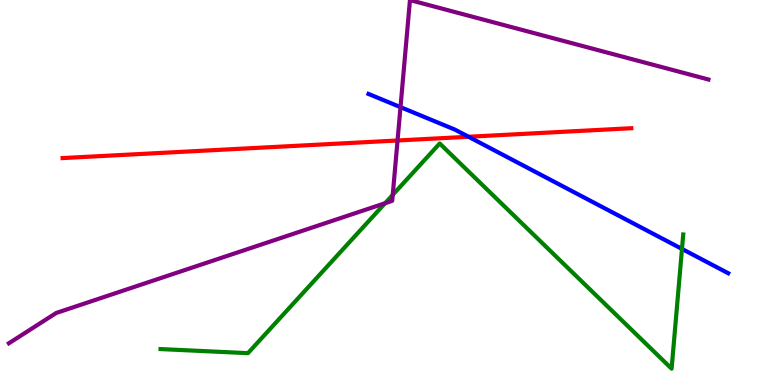[{'lines': ['blue', 'red'], 'intersections': [{'x': 6.05, 'y': 6.45}]}, {'lines': ['green', 'red'], 'intersections': []}, {'lines': ['purple', 'red'], 'intersections': [{'x': 5.13, 'y': 6.35}]}, {'lines': ['blue', 'green'], 'intersections': [{'x': 8.8, 'y': 3.53}]}, {'lines': ['blue', 'purple'], 'intersections': [{'x': 5.17, 'y': 7.22}]}, {'lines': ['green', 'purple'], 'intersections': [{'x': 4.97, 'y': 4.72}, {'x': 5.07, 'y': 4.94}]}]